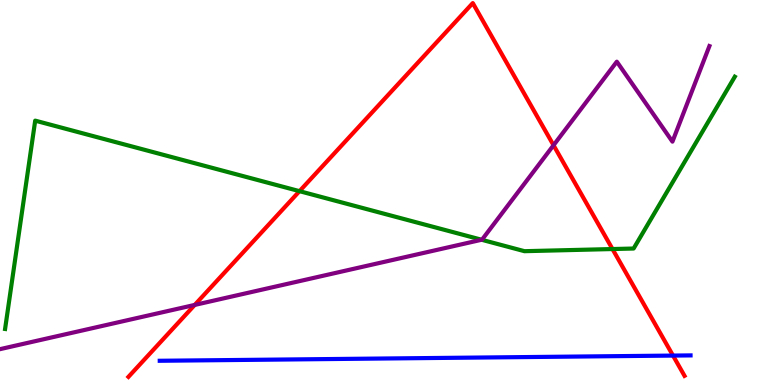[{'lines': ['blue', 'red'], 'intersections': [{'x': 8.68, 'y': 0.764}]}, {'lines': ['green', 'red'], 'intersections': [{'x': 3.86, 'y': 5.03}, {'x': 7.9, 'y': 3.53}]}, {'lines': ['purple', 'red'], 'intersections': [{'x': 2.51, 'y': 2.08}, {'x': 7.14, 'y': 6.23}]}, {'lines': ['blue', 'green'], 'intersections': []}, {'lines': ['blue', 'purple'], 'intersections': []}, {'lines': ['green', 'purple'], 'intersections': [{'x': 6.21, 'y': 3.77}]}]